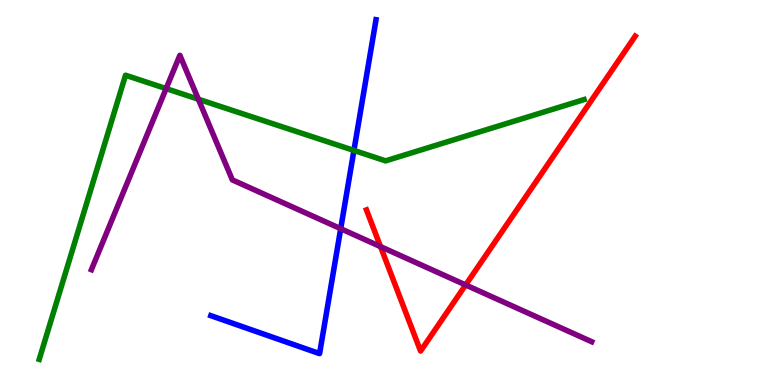[{'lines': ['blue', 'red'], 'intersections': []}, {'lines': ['green', 'red'], 'intersections': []}, {'lines': ['purple', 'red'], 'intersections': [{'x': 4.91, 'y': 3.59}, {'x': 6.01, 'y': 2.6}]}, {'lines': ['blue', 'green'], 'intersections': [{'x': 4.57, 'y': 6.09}]}, {'lines': ['blue', 'purple'], 'intersections': [{'x': 4.4, 'y': 4.06}]}, {'lines': ['green', 'purple'], 'intersections': [{'x': 2.14, 'y': 7.7}, {'x': 2.56, 'y': 7.42}]}]